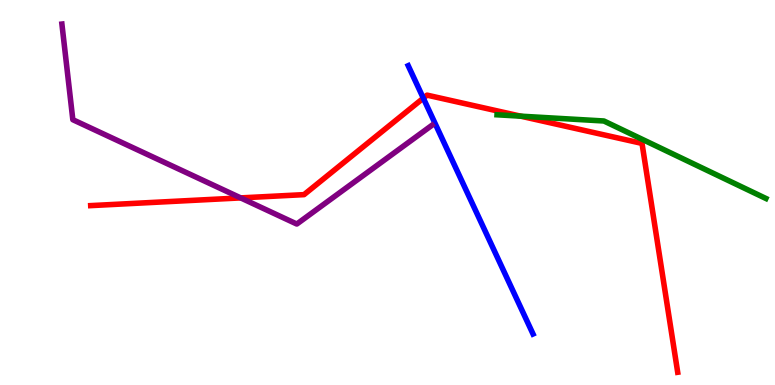[{'lines': ['blue', 'red'], 'intersections': [{'x': 5.46, 'y': 7.45}]}, {'lines': ['green', 'red'], 'intersections': [{'x': 6.72, 'y': 6.98}]}, {'lines': ['purple', 'red'], 'intersections': [{'x': 3.11, 'y': 4.86}]}, {'lines': ['blue', 'green'], 'intersections': []}, {'lines': ['blue', 'purple'], 'intersections': []}, {'lines': ['green', 'purple'], 'intersections': []}]